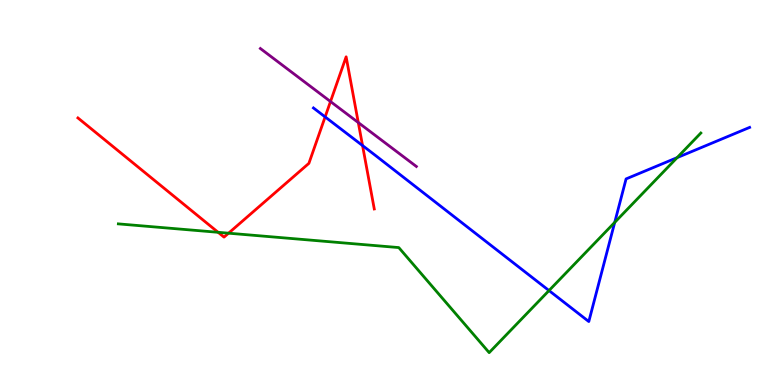[{'lines': ['blue', 'red'], 'intersections': [{'x': 4.2, 'y': 6.96}, {'x': 4.68, 'y': 6.22}]}, {'lines': ['green', 'red'], 'intersections': [{'x': 2.81, 'y': 3.97}, {'x': 2.95, 'y': 3.94}]}, {'lines': ['purple', 'red'], 'intersections': [{'x': 4.26, 'y': 7.36}, {'x': 4.62, 'y': 6.82}]}, {'lines': ['blue', 'green'], 'intersections': [{'x': 7.08, 'y': 2.45}, {'x': 7.93, 'y': 4.22}, {'x': 8.74, 'y': 5.91}]}, {'lines': ['blue', 'purple'], 'intersections': []}, {'lines': ['green', 'purple'], 'intersections': []}]